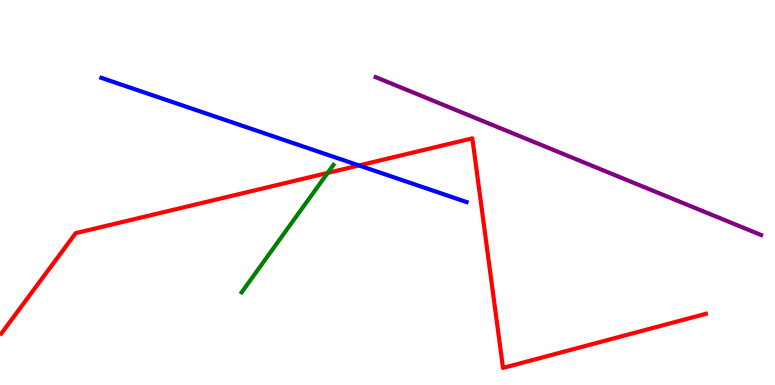[{'lines': ['blue', 'red'], 'intersections': [{'x': 4.63, 'y': 5.7}]}, {'lines': ['green', 'red'], 'intersections': [{'x': 4.23, 'y': 5.51}]}, {'lines': ['purple', 'red'], 'intersections': []}, {'lines': ['blue', 'green'], 'intersections': []}, {'lines': ['blue', 'purple'], 'intersections': []}, {'lines': ['green', 'purple'], 'intersections': []}]